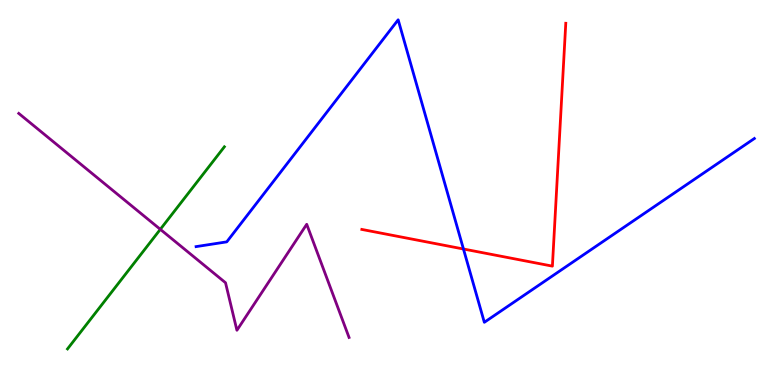[{'lines': ['blue', 'red'], 'intersections': [{'x': 5.98, 'y': 3.53}]}, {'lines': ['green', 'red'], 'intersections': []}, {'lines': ['purple', 'red'], 'intersections': []}, {'lines': ['blue', 'green'], 'intersections': []}, {'lines': ['blue', 'purple'], 'intersections': []}, {'lines': ['green', 'purple'], 'intersections': [{'x': 2.07, 'y': 4.04}]}]